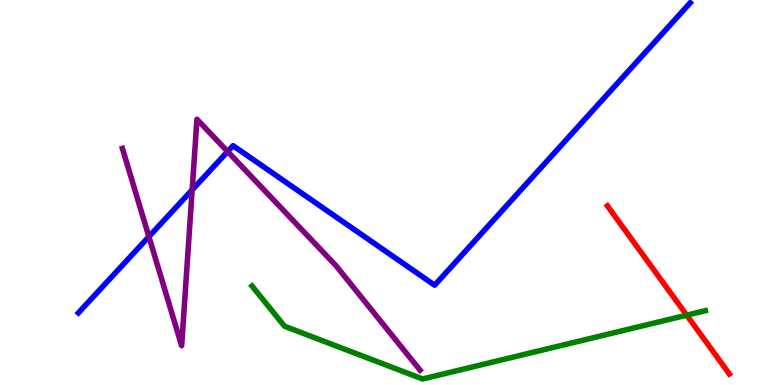[{'lines': ['blue', 'red'], 'intersections': []}, {'lines': ['green', 'red'], 'intersections': [{'x': 8.86, 'y': 1.81}]}, {'lines': ['purple', 'red'], 'intersections': []}, {'lines': ['blue', 'green'], 'intersections': []}, {'lines': ['blue', 'purple'], 'intersections': [{'x': 1.92, 'y': 3.85}, {'x': 2.48, 'y': 5.07}, {'x': 2.94, 'y': 6.06}]}, {'lines': ['green', 'purple'], 'intersections': []}]